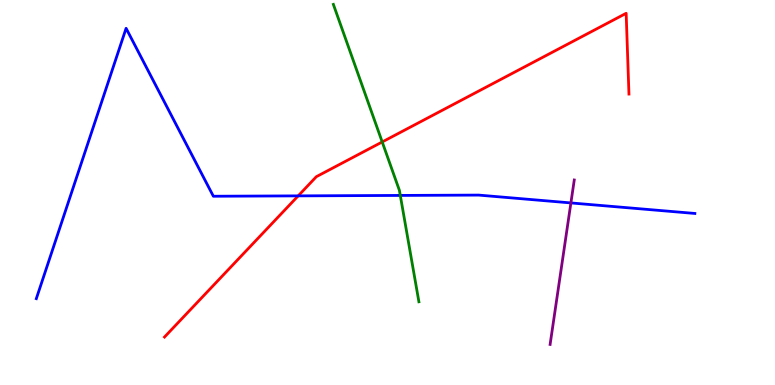[{'lines': ['blue', 'red'], 'intersections': [{'x': 3.85, 'y': 4.91}]}, {'lines': ['green', 'red'], 'intersections': [{'x': 4.93, 'y': 6.31}]}, {'lines': ['purple', 'red'], 'intersections': []}, {'lines': ['blue', 'green'], 'intersections': [{'x': 5.17, 'y': 4.92}]}, {'lines': ['blue', 'purple'], 'intersections': [{'x': 7.37, 'y': 4.73}]}, {'lines': ['green', 'purple'], 'intersections': []}]